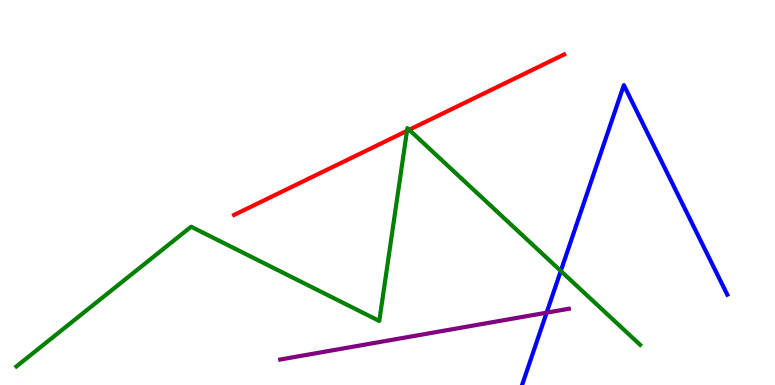[{'lines': ['blue', 'red'], 'intersections': []}, {'lines': ['green', 'red'], 'intersections': [{'x': 5.25, 'y': 6.6}, {'x': 5.28, 'y': 6.63}]}, {'lines': ['purple', 'red'], 'intersections': []}, {'lines': ['blue', 'green'], 'intersections': [{'x': 7.24, 'y': 2.96}]}, {'lines': ['blue', 'purple'], 'intersections': [{'x': 7.05, 'y': 1.88}]}, {'lines': ['green', 'purple'], 'intersections': []}]